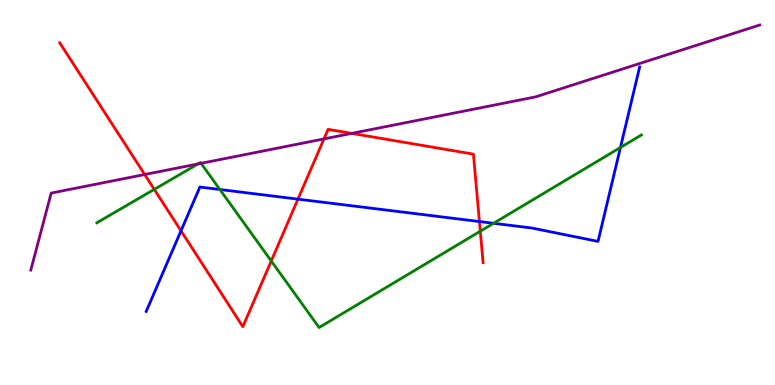[{'lines': ['blue', 'red'], 'intersections': [{'x': 2.34, 'y': 4.0}, {'x': 3.84, 'y': 4.83}, {'x': 6.19, 'y': 4.25}]}, {'lines': ['green', 'red'], 'intersections': [{'x': 1.99, 'y': 5.08}, {'x': 3.5, 'y': 3.22}, {'x': 6.2, 'y': 3.99}]}, {'lines': ['purple', 'red'], 'intersections': [{'x': 1.87, 'y': 5.47}, {'x': 4.18, 'y': 6.39}, {'x': 4.54, 'y': 6.54}]}, {'lines': ['blue', 'green'], 'intersections': [{'x': 2.84, 'y': 5.08}, {'x': 6.37, 'y': 4.2}, {'x': 8.01, 'y': 6.17}]}, {'lines': ['blue', 'purple'], 'intersections': []}, {'lines': ['green', 'purple'], 'intersections': [{'x': 2.55, 'y': 5.74}, {'x': 2.59, 'y': 5.76}]}]